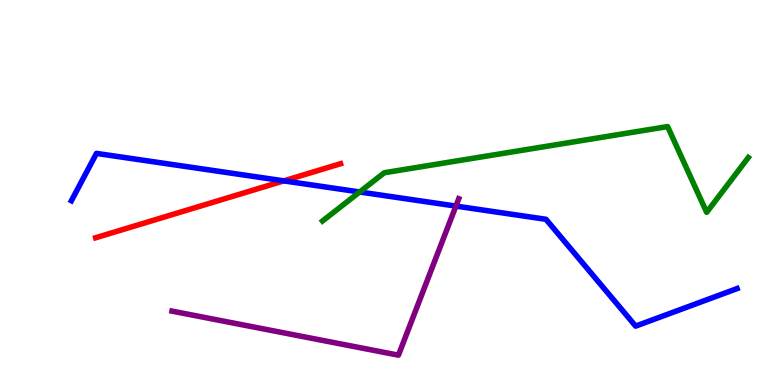[{'lines': ['blue', 'red'], 'intersections': [{'x': 3.66, 'y': 5.3}]}, {'lines': ['green', 'red'], 'intersections': []}, {'lines': ['purple', 'red'], 'intersections': []}, {'lines': ['blue', 'green'], 'intersections': [{'x': 4.64, 'y': 5.01}]}, {'lines': ['blue', 'purple'], 'intersections': [{'x': 5.88, 'y': 4.65}]}, {'lines': ['green', 'purple'], 'intersections': []}]